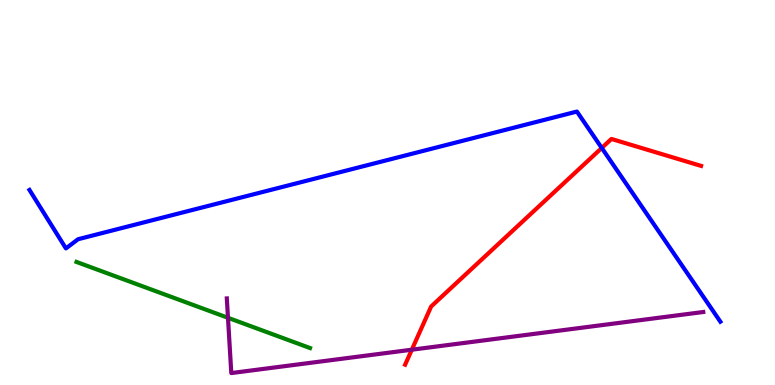[{'lines': ['blue', 'red'], 'intersections': [{'x': 7.76, 'y': 6.16}]}, {'lines': ['green', 'red'], 'intersections': []}, {'lines': ['purple', 'red'], 'intersections': [{'x': 5.31, 'y': 0.917}]}, {'lines': ['blue', 'green'], 'intersections': []}, {'lines': ['blue', 'purple'], 'intersections': []}, {'lines': ['green', 'purple'], 'intersections': [{'x': 2.94, 'y': 1.75}]}]